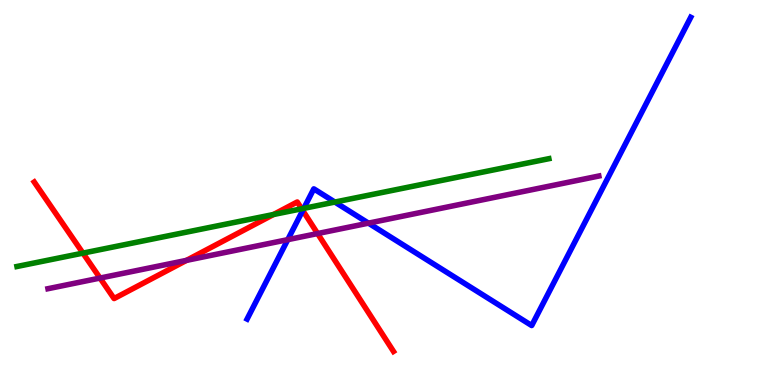[{'lines': ['blue', 'red'], 'intersections': [{'x': 3.91, 'y': 4.53}]}, {'lines': ['green', 'red'], 'intersections': [{'x': 1.07, 'y': 3.43}, {'x': 3.53, 'y': 4.43}, {'x': 3.89, 'y': 4.58}]}, {'lines': ['purple', 'red'], 'intersections': [{'x': 1.29, 'y': 2.78}, {'x': 2.41, 'y': 3.24}, {'x': 4.1, 'y': 3.93}]}, {'lines': ['blue', 'green'], 'intersections': [{'x': 3.92, 'y': 4.59}, {'x': 4.32, 'y': 4.75}]}, {'lines': ['blue', 'purple'], 'intersections': [{'x': 3.71, 'y': 3.78}, {'x': 4.75, 'y': 4.2}]}, {'lines': ['green', 'purple'], 'intersections': []}]